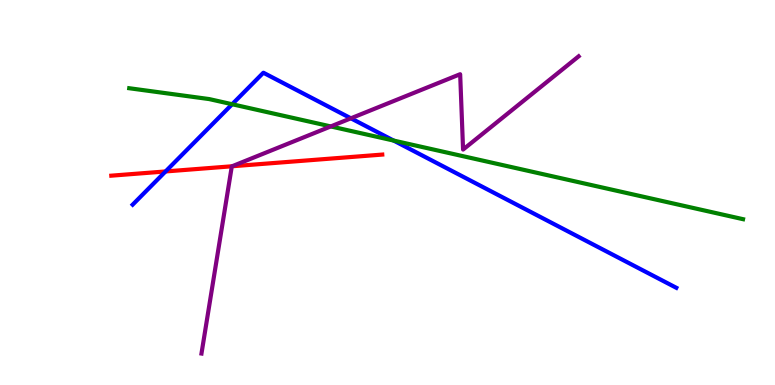[{'lines': ['blue', 'red'], 'intersections': [{'x': 2.14, 'y': 5.55}]}, {'lines': ['green', 'red'], 'intersections': []}, {'lines': ['purple', 'red'], 'intersections': [{'x': 2.99, 'y': 5.68}]}, {'lines': ['blue', 'green'], 'intersections': [{'x': 3.0, 'y': 7.29}, {'x': 5.08, 'y': 6.35}]}, {'lines': ['blue', 'purple'], 'intersections': [{'x': 4.53, 'y': 6.93}]}, {'lines': ['green', 'purple'], 'intersections': [{'x': 4.27, 'y': 6.72}]}]